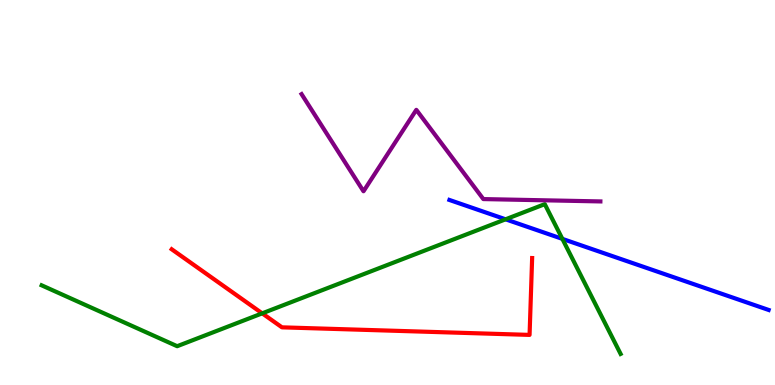[{'lines': ['blue', 'red'], 'intersections': []}, {'lines': ['green', 'red'], 'intersections': [{'x': 3.38, 'y': 1.86}]}, {'lines': ['purple', 'red'], 'intersections': []}, {'lines': ['blue', 'green'], 'intersections': [{'x': 6.52, 'y': 4.3}, {'x': 7.26, 'y': 3.8}]}, {'lines': ['blue', 'purple'], 'intersections': []}, {'lines': ['green', 'purple'], 'intersections': []}]